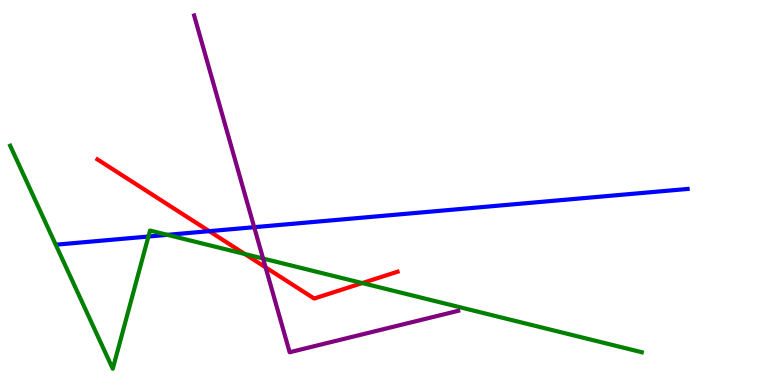[{'lines': ['blue', 'red'], 'intersections': [{'x': 2.7, 'y': 4.0}]}, {'lines': ['green', 'red'], 'intersections': [{'x': 3.16, 'y': 3.4}, {'x': 4.67, 'y': 2.65}]}, {'lines': ['purple', 'red'], 'intersections': [{'x': 3.43, 'y': 3.06}]}, {'lines': ['blue', 'green'], 'intersections': [{'x': 1.91, 'y': 3.86}, {'x': 2.16, 'y': 3.9}]}, {'lines': ['blue', 'purple'], 'intersections': [{'x': 3.28, 'y': 4.1}]}, {'lines': ['green', 'purple'], 'intersections': [{'x': 3.39, 'y': 3.28}]}]